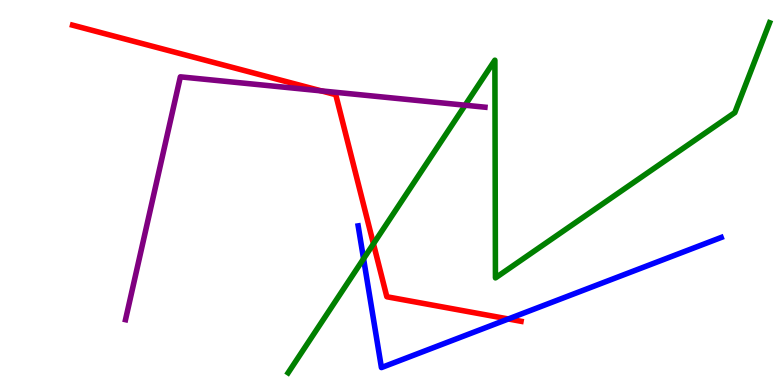[{'lines': ['blue', 'red'], 'intersections': [{'x': 6.56, 'y': 1.72}]}, {'lines': ['green', 'red'], 'intersections': [{'x': 4.82, 'y': 3.67}]}, {'lines': ['purple', 'red'], 'intersections': [{'x': 4.15, 'y': 7.64}]}, {'lines': ['blue', 'green'], 'intersections': [{'x': 4.69, 'y': 3.28}]}, {'lines': ['blue', 'purple'], 'intersections': []}, {'lines': ['green', 'purple'], 'intersections': [{'x': 6.0, 'y': 7.27}]}]